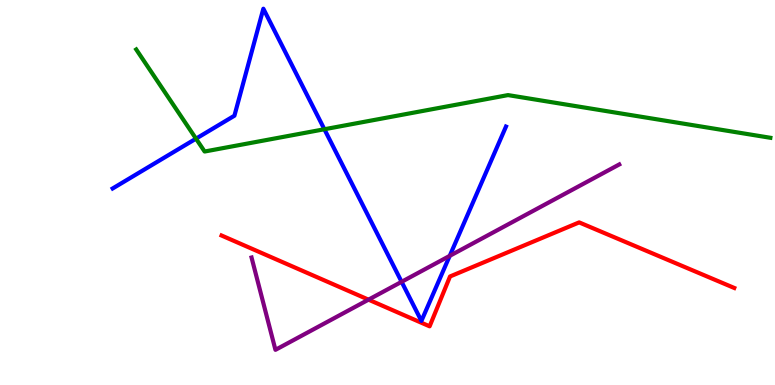[{'lines': ['blue', 'red'], 'intersections': []}, {'lines': ['green', 'red'], 'intersections': []}, {'lines': ['purple', 'red'], 'intersections': [{'x': 4.76, 'y': 2.22}]}, {'lines': ['blue', 'green'], 'intersections': [{'x': 2.53, 'y': 6.4}, {'x': 4.19, 'y': 6.64}]}, {'lines': ['blue', 'purple'], 'intersections': [{'x': 5.18, 'y': 2.68}, {'x': 5.8, 'y': 3.35}]}, {'lines': ['green', 'purple'], 'intersections': []}]